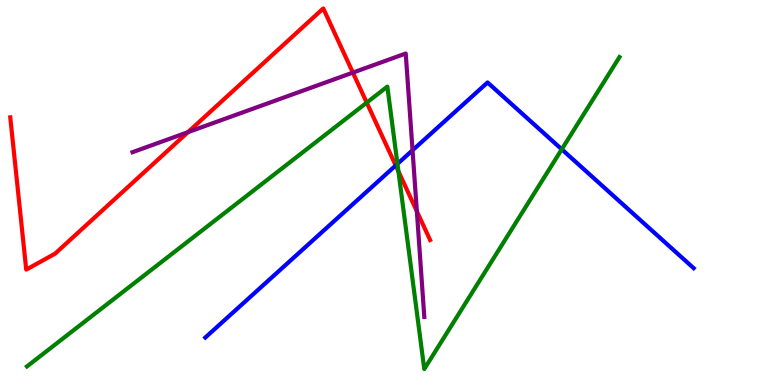[{'lines': ['blue', 'red'], 'intersections': [{'x': 5.11, 'y': 5.7}]}, {'lines': ['green', 'red'], 'intersections': [{'x': 4.73, 'y': 7.33}, {'x': 5.14, 'y': 5.55}]}, {'lines': ['purple', 'red'], 'intersections': [{'x': 2.43, 'y': 6.57}, {'x': 4.55, 'y': 8.11}, {'x': 5.38, 'y': 4.51}]}, {'lines': ['blue', 'green'], 'intersections': [{'x': 5.13, 'y': 5.74}, {'x': 7.25, 'y': 6.12}]}, {'lines': ['blue', 'purple'], 'intersections': [{'x': 5.32, 'y': 6.1}]}, {'lines': ['green', 'purple'], 'intersections': []}]